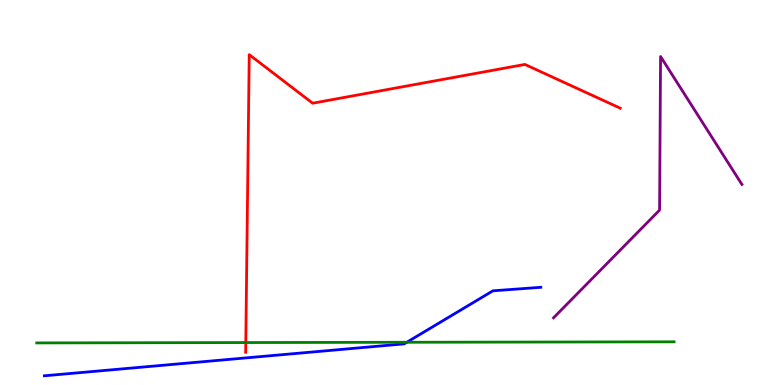[{'lines': ['blue', 'red'], 'intersections': []}, {'lines': ['green', 'red'], 'intersections': [{'x': 3.17, 'y': 1.1}]}, {'lines': ['purple', 'red'], 'intersections': []}, {'lines': ['blue', 'green'], 'intersections': [{'x': 5.25, 'y': 1.11}]}, {'lines': ['blue', 'purple'], 'intersections': []}, {'lines': ['green', 'purple'], 'intersections': []}]